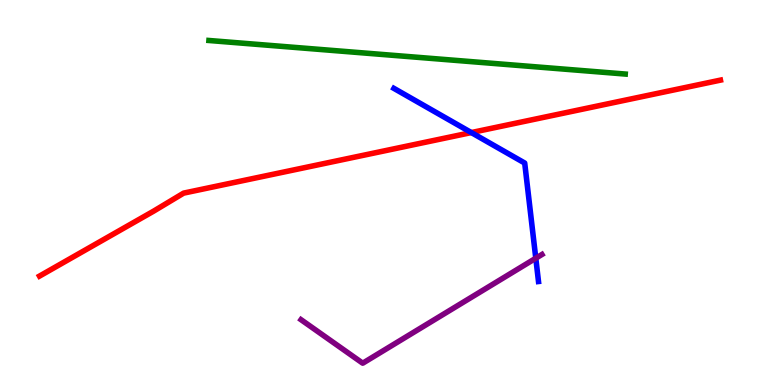[{'lines': ['blue', 'red'], 'intersections': [{'x': 6.08, 'y': 6.56}]}, {'lines': ['green', 'red'], 'intersections': []}, {'lines': ['purple', 'red'], 'intersections': []}, {'lines': ['blue', 'green'], 'intersections': []}, {'lines': ['blue', 'purple'], 'intersections': [{'x': 6.91, 'y': 3.29}]}, {'lines': ['green', 'purple'], 'intersections': []}]